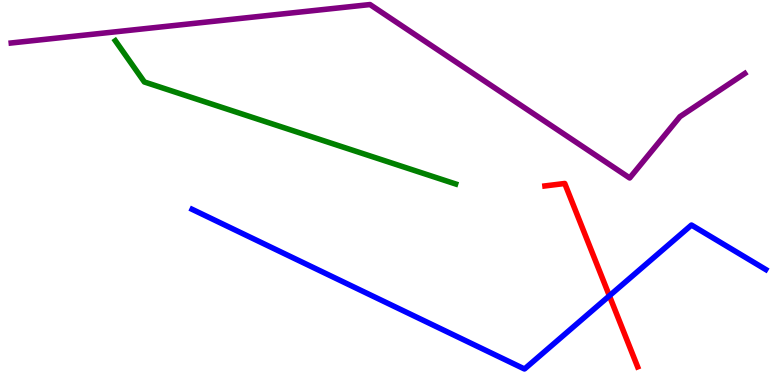[{'lines': ['blue', 'red'], 'intersections': [{'x': 7.86, 'y': 2.32}]}, {'lines': ['green', 'red'], 'intersections': []}, {'lines': ['purple', 'red'], 'intersections': []}, {'lines': ['blue', 'green'], 'intersections': []}, {'lines': ['blue', 'purple'], 'intersections': []}, {'lines': ['green', 'purple'], 'intersections': []}]